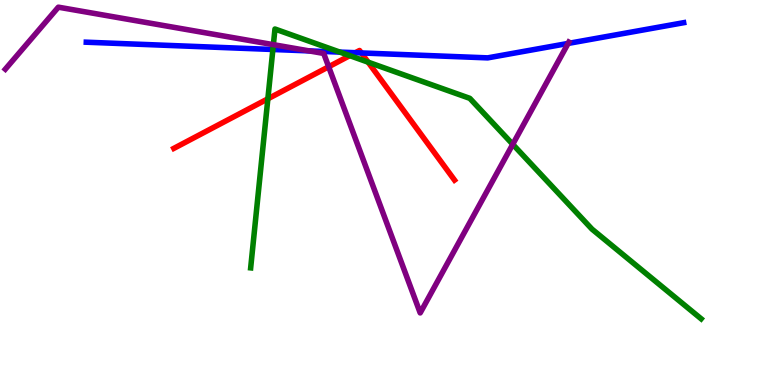[{'lines': ['blue', 'red'], 'intersections': [{'x': 4.59, 'y': 8.63}, {'x': 4.66, 'y': 8.62}]}, {'lines': ['green', 'red'], 'intersections': [{'x': 3.46, 'y': 7.43}, {'x': 4.51, 'y': 8.55}, {'x': 4.75, 'y': 8.39}]}, {'lines': ['purple', 'red'], 'intersections': [{'x': 4.24, 'y': 8.27}]}, {'lines': ['blue', 'green'], 'intersections': [{'x': 3.52, 'y': 8.71}, {'x': 4.38, 'y': 8.65}]}, {'lines': ['blue', 'purple'], 'intersections': [{'x': 3.99, 'y': 8.68}, {'x': 7.33, 'y': 8.87}]}, {'lines': ['green', 'purple'], 'intersections': [{'x': 3.53, 'y': 8.84}, {'x': 6.62, 'y': 6.25}]}]